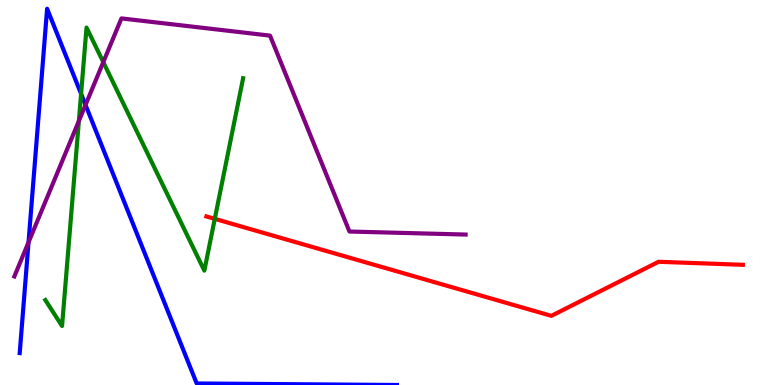[{'lines': ['blue', 'red'], 'intersections': []}, {'lines': ['green', 'red'], 'intersections': [{'x': 2.77, 'y': 4.32}]}, {'lines': ['purple', 'red'], 'intersections': []}, {'lines': ['blue', 'green'], 'intersections': [{'x': 1.05, 'y': 7.56}]}, {'lines': ['blue', 'purple'], 'intersections': [{'x': 0.368, 'y': 3.71}, {'x': 1.1, 'y': 7.27}]}, {'lines': ['green', 'purple'], 'intersections': [{'x': 1.02, 'y': 6.86}, {'x': 1.33, 'y': 8.39}]}]